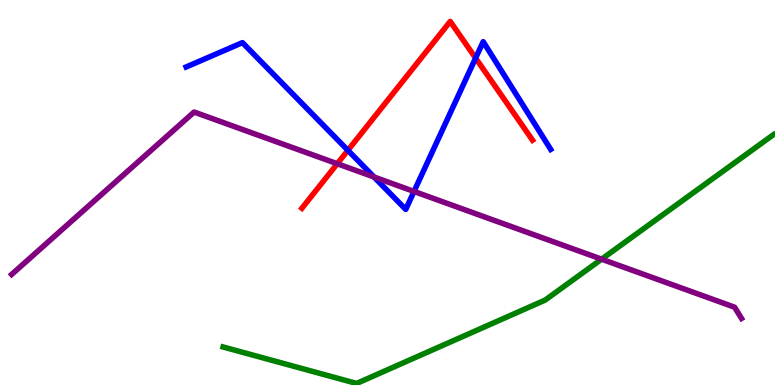[{'lines': ['blue', 'red'], 'intersections': [{'x': 4.49, 'y': 6.1}, {'x': 6.14, 'y': 8.49}]}, {'lines': ['green', 'red'], 'intersections': []}, {'lines': ['purple', 'red'], 'intersections': [{'x': 4.35, 'y': 5.75}]}, {'lines': ['blue', 'green'], 'intersections': []}, {'lines': ['blue', 'purple'], 'intersections': [{'x': 4.83, 'y': 5.4}, {'x': 5.34, 'y': 5.03}]}, {'lines': ['green', 'purple'], 'intersections': [{'x': 7.76, 'y': 3.27}]}]